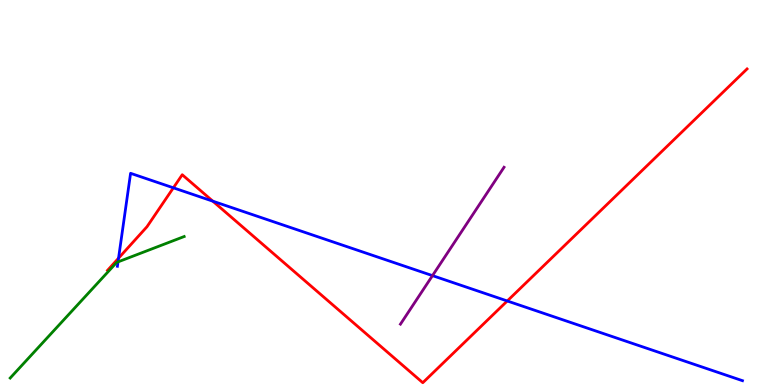[{'lines': ['blue', 'red'], 'intersections': [{'x': 1.53, 'y': 3.29}, {'x': 2.24, 'y': 5.12}, {'x': 2.75, 'y': 4.77}, {'x': 6.55, 'y': 2.18}]}, {'lines': ['green', 'red'], 'intersections': []}, {'lines': ['purple', 'red'], 'intersections': []}, {'lines': ['blue', 'green'], 'intersections': [{'x': 1.52, 'y': 3.2}]}, {'lines': ['blue', 'purple'], 'intersections': [{'x': 5.58, 'y': 2.84}]}, {'lines': ['green', 'purple'], 'intersections': []}]